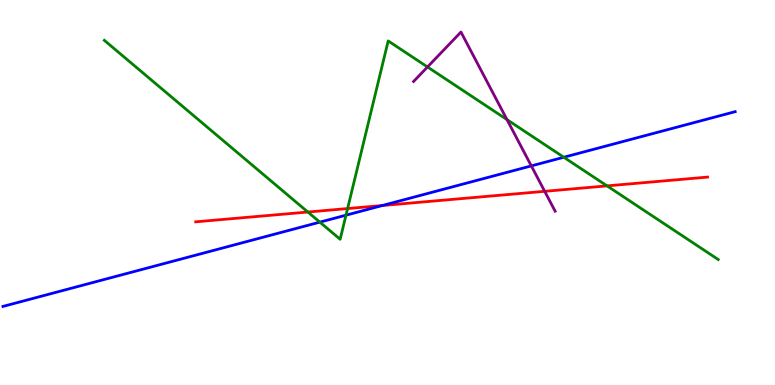[{'lines': ['blue', 'red'], 'intersections': [{'x': 4.93, 'y': 4.66}]}, {'lines': ['green', 'red'], 'intersections': [{'x': 3.97, 'y': 4.49}, {'x': 4.49, 'y': 4.58}, {'x': 7.83, 'y': 5.17}]}, {'lines': ['purple', 'red'], 'intersections': [{'x': 7.03, 'y': 5.03}]}, {'lines': ['blue', 'green'], 'intersections': [{'x': 4.13, 'y': 4.23}, {'x': 4.46, 'y': 4.41}, {'x': 7.27, 'y': 5.92}]}, {'lines': ['blue', 'purple'], 'intersections': [{'x': 6.86, 'y': 5.69}]}, {'lines': ['green', 'purple'], 'intersections': [{'x': 5.52, 'y': 8.26}, {'x': 6.54, 'y': 6.89}]}]